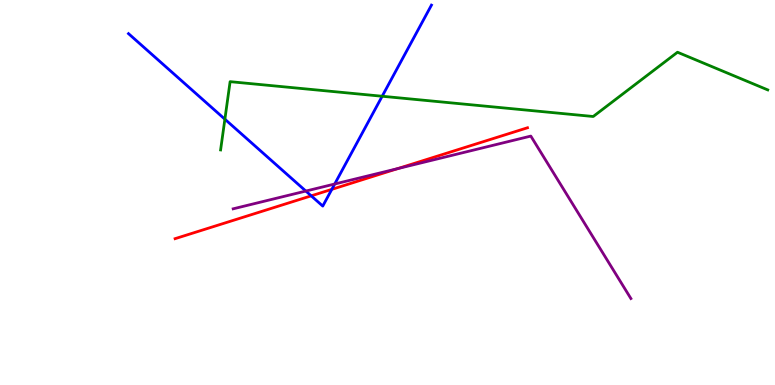[{'lines': ['blue', 'red'], 'intersections': [{'x': 4.02, 'y': 4.91}, {'x': 4.28, 'y': 5.08}]}, {'lines': ['green', 'red'], 'intersections': []}, {'lines': ['purple', 'red'], 'intersections': [{'x': 5.13, 'y': 5.62}]}, {'lines': ['blue', 'green'], 'intersections': [{'x': 2.9, 'y': 6.9}, {'x': 4.93, 'y': 7.5}]}, {'lines': ['blue', 'purple'], 'intersections': [{'x': 3.95, 'y': 5.04}, {'x': 4.32, 'y': 5.22}]}, {'lines': ['green', 'purple'], 'intersections': []}]